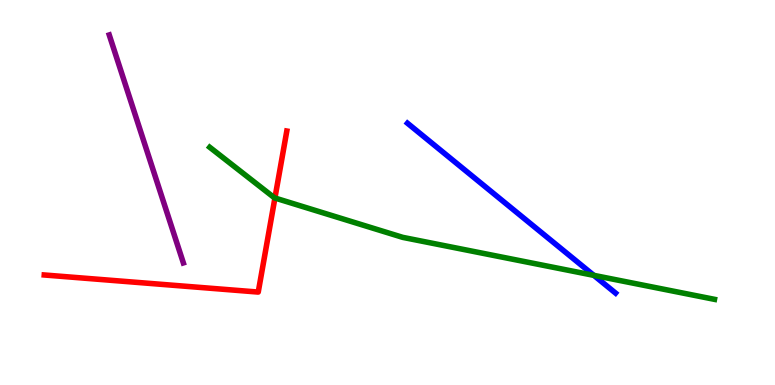[{'lines': ['blue', 'red'], 'intersections': []}, {'lines': ['green', 'red'], 'intersections': [{'x': 3.55, 'y': 4.86}]}, {'lines': ['purple', 'red'], 'intersections': []}, {'lines': ['blue', 'green'], 'intersections': [{'x': 7.66, 'y': 2.85}]}, {'lines': ['blue', 'purple'], 'intersections': []}, {'lines': ['green', 'purple'], 'intersections': []}]